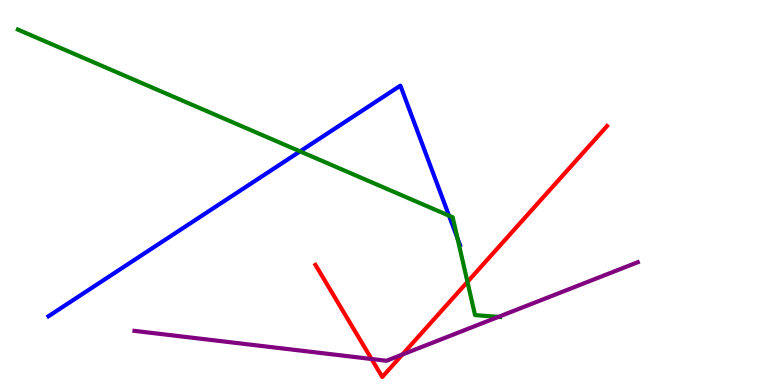[{'lines': ['blue', 'red'], 'intersections': []}, {'lines': ['green', 'red'], 'intersections': [{'x': 6.03, 'y': 2.68}]}, {'lines': ['purple', 'red'], 'intersections': [{'x': 4.79, 'y': 0.675}, {'x': 5.19, 'y': 0.791}]}, {'lines': ['blue', 'green'], 'intersections': [{'x': 3.87, 'y': 6.07}, {'x': 5.79, 'y': 4.4}, {'x': 5.9, 'y': 3.81}]}, {'lines': ['blue', 'purple'], 'intersections': []}, {'lines': ['green', 'purple'], 'intersections': [{'x': 6.43, 'y': 1.77}]}]